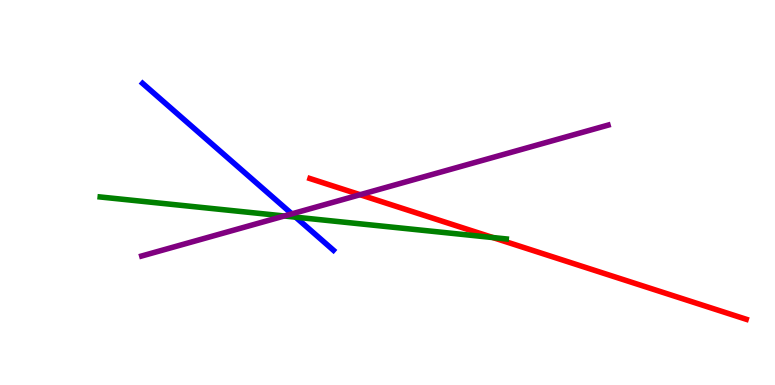[{'lines': ['blue', 'red'], 'intersections': []}, {'lines': ['green', 'red'], 'intersections': [{'x': 6.36, 'y': 3.83}]}, {'lines': ['purple', 'red'], 'intersections': [{'x': 4.65, 'y': 4.94}]}, {'lines': ['blue', 'green'], 'intersections': [{'x': 3.81, 'y': 4.36}]}, {'lines': ['blue', 'purple'], 'intersections': [{'x': 3.77, 'y': 4.45}]}, {'lines': ['green', 'purple'], 'intersections': [{'x': 3.67, 'y': 4.39}]}]